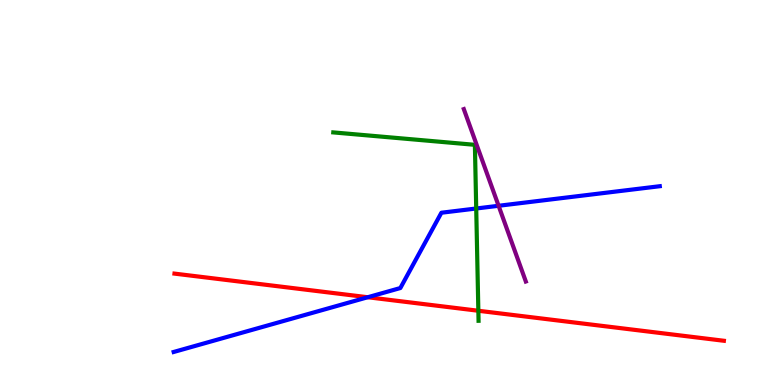[{'lines': ['blue', 'red'], 'intersections': [{'x': 4.75, 'y': 2.28}]}, {'lines': ['green', 'red'], 'intersections': [{'x': 6.17, 'y': 1.93}]}, {'lines': ['purple', 'red'], 'intersections': []}, {'lines': ['blue', 'green'], 'intersections': [{'x': 6.14, 'y': 4.58}]}, {'lines': ['blue', 'purple'], 'intersections': [{'x': 6.43, 'y': 4.65}]}, {'lines': ['green', 'purple'], 'intersections': []}]